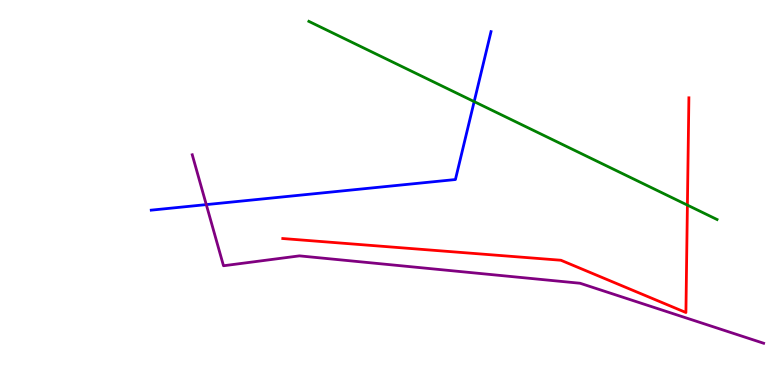[{'lines': ['blue', 'red'], 'intersections': []}, {'lines': ['green', 'red'], 'intersections': [{'x': 8.87, 'y': 4.67}]}, {'lines': ['purple', 'red'], 'intersections': []}, {'lines': ['blue', 'green'], 'intersections': [{'x': 6.12, 'y': 7.36}]}, {'lines': ['blue', 'purple'], 'intersections': [{'x': 2.66, 'y': 4.69}]}, {'lines': ['green', 'purple'], 'intersections': []}]